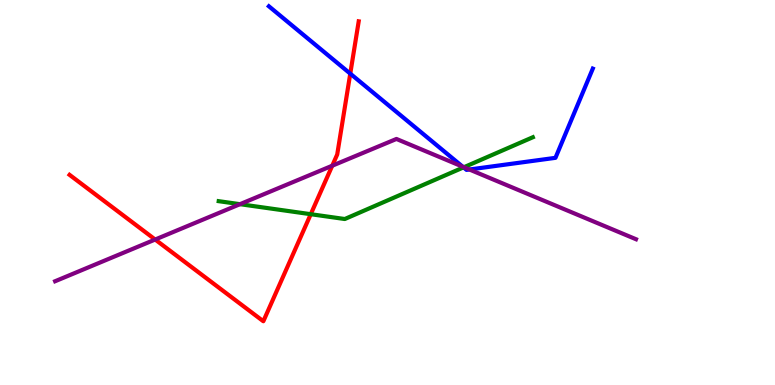[{'lines': ['blue', 'red'], 'intersections': [{'x': 4.52, 'y': 8.09}]}, {'lines': ['green', 'red'], 'intersections': [{'x': 4.01, 'y': 4.44}]}, {'lines': ['purple', 'red'], 'intersections': [{'x': 2.0, 'y': 3.78}, {'x': 4.29, 'y': 5.7}]}, {'lines': ['blue', 'green'], 'intersections': [{'x': 5.98, 'y': 5.65}]}, {'lines': ['blue', 'purple'], 'intersections': [{'x': 5.97, 'y': 5.67}, {'x': 6.06, 'y': 5.6}]}, {'lines': ['green', 'purple'], 'intersections': [{'x': 3.1, 'y': 4.7}, {'x': 5.99, 'y': 5.66}]}]